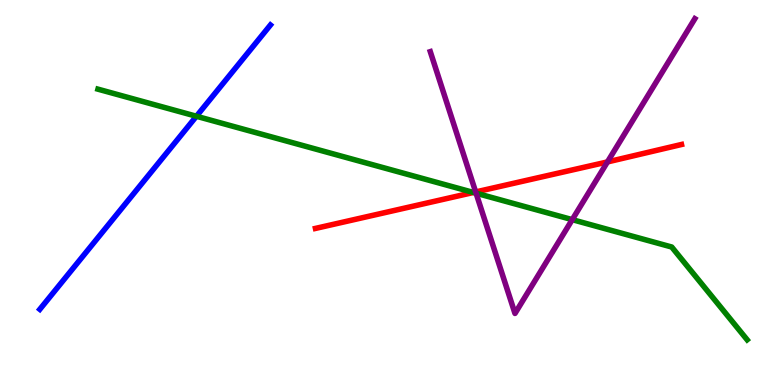[{'lines': ['blue', 'red'], 'intersections': []}, {'lines': ['green', 'red'], 'intersections': [{'x': 6.11, 'y': 5.0}]}, {'lines': ['purple', 'red'], 'intersections': [{'x': 6.14, 'y': 5.01}, {'x': 7.84, 'y': 5.79}]}, {'lines': ['blue', 'green'], 'intersections': [{'x': 2.53, 'y': 6.98}]}, {'lines': ['blue', 'purple'], 'intersections': []}, {'lines': ['green', 'purple'], 'intersections': [{'x': 6.14, 'y': 4.98}, {'x': 7.38, 'y': 4.29}]}]